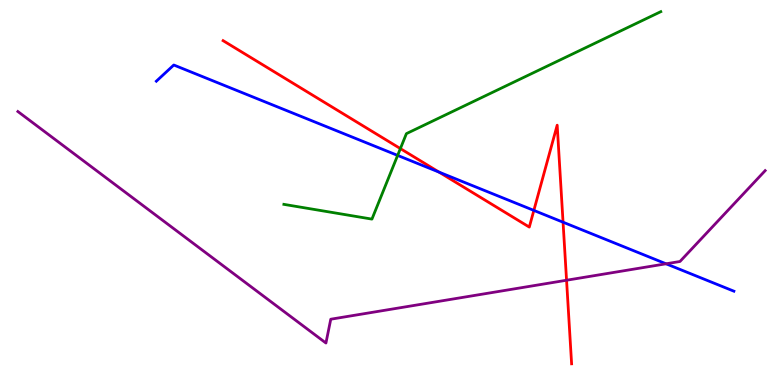[{'lines': ['blue', 'red'], 'intersections': [{'x': 5.66, 'y': 5.53}, {'x': 6.89, 'y': 4.53}, {'x': 7.27, 'y': 4.23}]}, {'lines': ['green', 'red'], 'intersections': [{'x': 5.17, 'y': 6.14}]}, {'lines': ['purple', 'red'], 'intersections': [{'x': 7.31, 'y': 2.72}]}, {'lines': ['blue', 'green'], 'intersections': [{'x': 5.13, 'y': 5.96}]}, {'lines': ['blue', 'purple'], 'intersections': [{'x': 8.59, 'y': 3.15}]}, {'lines': ['green', 'purple'], 'intersections': []}]